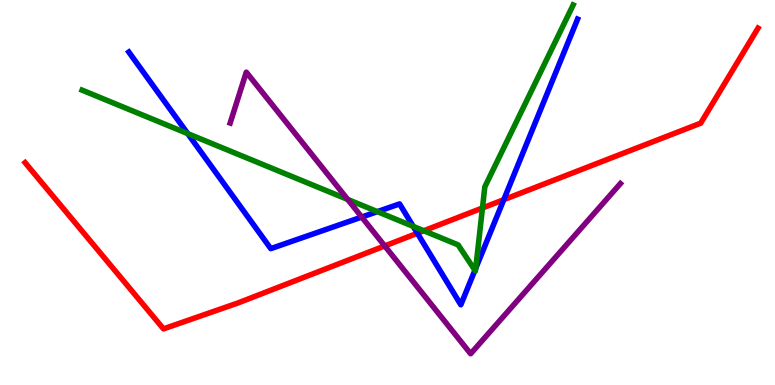[{'lines': ['blue', 'red'], 'intersections': [{'x': 5.39, 'y': 3.94}, {'x': 6.5, 'y': 4.81}]}, {'lines': ['green', 'red'], 'intersections': [{'x': 5.47, 'y': 4.01}, {'x': 6.23, 'y': 4.6}]}, {'lines': ['purple', 'red'], 'intersections': [{'x': 4.96, 'y': 3.61}]}, {'lines': ['blue', 'green'], 'intersections': [{'x': 2.42, 'y': 6.53}, {'x': 4.87, 'y': 4.5}, {'x': 5.33, 'y': 4.12}, {'x': 6.13, 'y': 2.98}, {'x': 6.14, 'y': 3.03}]}, {'lines': ['blue', 'purple'], 'intersections': [{'x': 4.67, 'y': 4.36}]}, {'lines': ['green', 'purple'], 'intersections': [{'x': 4.49, 'y': 4.82}]}]